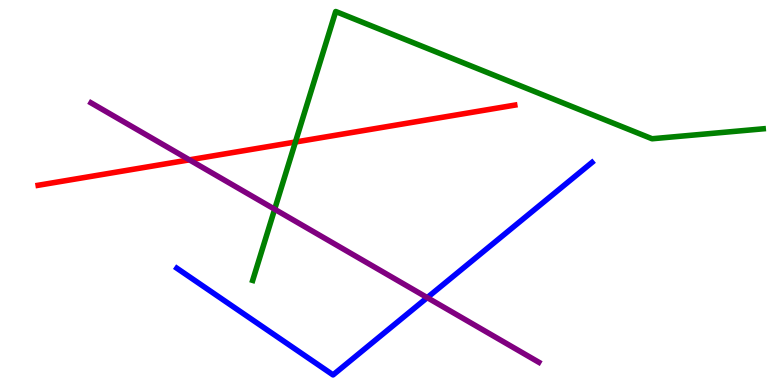[{'lines': ['blue', 'red'], 'intersections': []}, {'lines': ['green', 'red'], 'intersections': [{'x': 3.81, 'y': 6.31}]}, {'lines': ['purple', 'red'], 'intersections': [{'x': 2.44, 'y': 5.85}]}, {'lines': ['blue', 'green'], 'intersections': []}, {'lines': ['blue', 'purple'], 'intersections': [{'x': 5.51, 'y': 2.27}]}, {'lines': ['green', 'purple'], 'intersections': [{'x': 3.54, 'y': 4.57}]}]